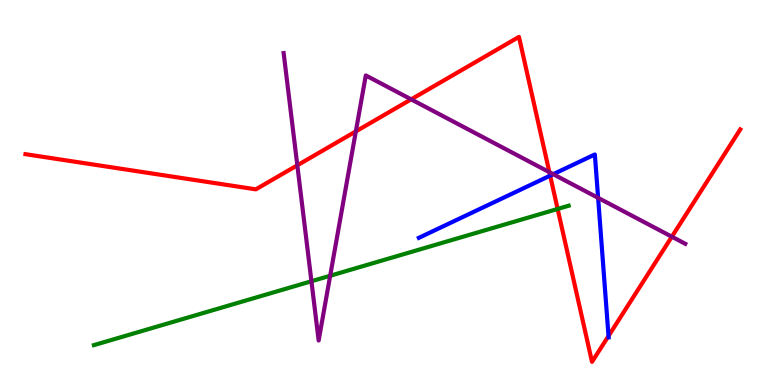[{'lines': ['blue', 'red'], 'intersections': [{'x': 7.1, 'y': 5.44}, {'x': 7.85, 'y': 1.27}]}, {'lines': ['green', 'red'], 'intersections': [{'x': 7.2, 'y': 4.57}]}, {'lines': ['purple', 'red'], 'intersections': [{'x': 3.84, 'y': 5.71}, {'x': 4.59, 'y': 6.59}, {'x': 5.31, 'y': 7.42}, {'x': 7.09, 'y': 5.53}, {'x': 8.67, 'y': 3.85}]}, {'lines': ['blue', 'green'], 'intersections': []}, {'lines': ['blue', 'purple'], 'intersections': [{'x': 7.14, 'y': 5.48}, {'x': 7.72, 'y': 4.86}]}, {'lines': ['green', 'purple'], 'intersections': [{'x': 4.02, 'y': 2.69}, {'x': 4.26, 'y': 2.84}]}]